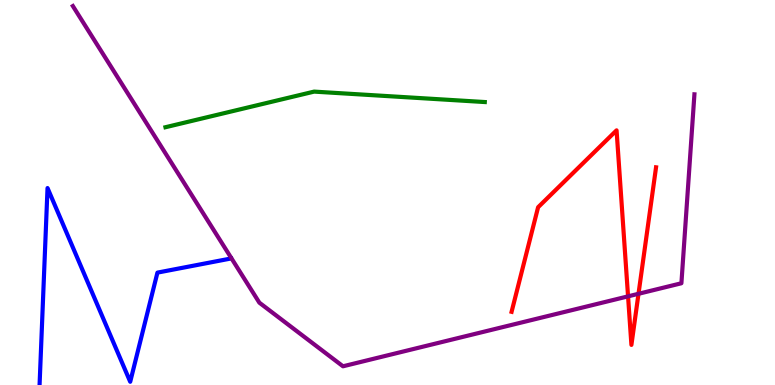[{'lines': ['blue', 'red'], 'intersections': []}, {'lines': ['green', 'red'], 'intersections': []}, {'lines': ['purple', 'red'], 'intersections': [{'x': 8.1, 'y': 2.3}, {'x': 8.24, 'y': 2.37}]}, {'lines': ['blue', 'green'], 'intersections': []}, {'lines': ['blue', 'purple'], 'intersections': []}, {'lines': ['green', 'purple'], 'intersections': []}]